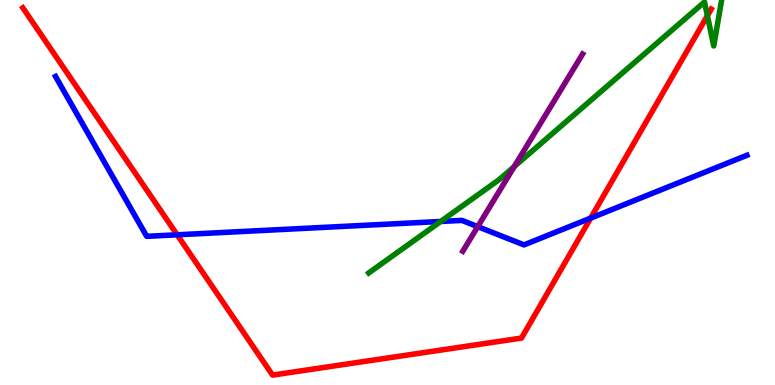[{'lines': ['blue', 'red'], 'intersections': [{'x': 2.29, 'y': 3.9}, {'x': 7.62, 'y': 4.34}]}, {'lines': ['green', 'red'], 'intersections': [{'x': 9.13, 'y': 9.59}]}, {'lines': ['purple', 'red'], 'intersections': []}, {'lines': ['blue', 'green'], 'intersections': [{'x': 5.69, 'y': 4.25}]}, {'lines': ['blue', 'purple'], 'intersections': [{'x': 6.16, 'y': 4.11}]}, {'lines': ['green', 'purple'], 'intersections': [{'x': 6.64, 'y': 5.67}]}]